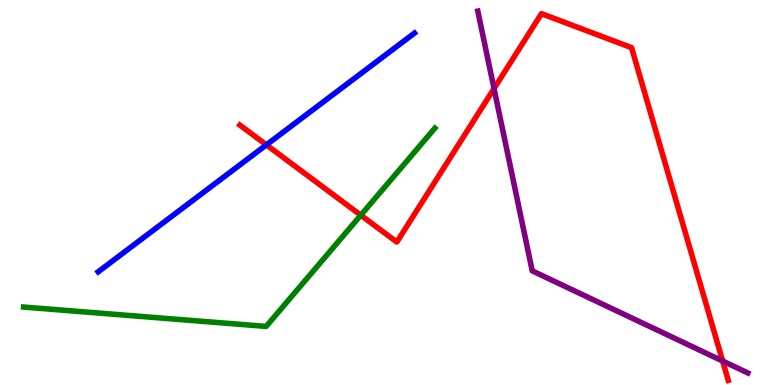[{'lines': ['blue', 'red'], 'intersections': [{'x': 3.44, 'y': 6.24}]}, {'lines': ['green', 'red'], 'intersections': [{'x': 4.66, 'y': 4.41}]}, {'lines': ['purple', 'red'], 'intersections': [{'x': 6.37, 'y': 7.7}, {'x': 9.32, 'y': 0.622}]}, {'lines': ['blue', 'green'], 'intersections': []}, {'lines': ['blue', 'purple'], 'intersections': []}, {'lines': ['green', 'purple'], 'intersections': []}]